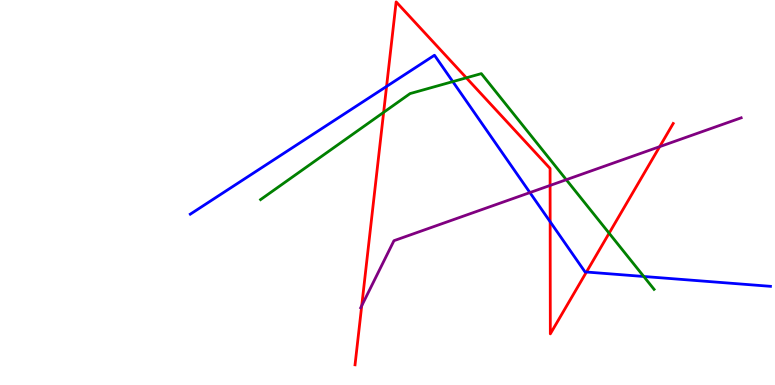[{'lines': ['blue', 'red'], 'intersections': [{'x': 4.99, 'y': 7.76}, {'x': 7.1, 'y': 4.24}, {'x': 7.57, 'y': 2.93}]}, {'lines': ['green', 'red'], 'intersections': [{'x': 4.95, 'y': 7.08}, {'x': 6.02, 'y': 7.98}, {'x': 7.86, 'y': 3.94}]}, {'lines': ['purple', 'red'], 'intersections': [{'x': 4.67, 'y': 2.06}, {'x': 7.1, 'y': 5.18}, {'x': 8.51, 'y': 6.19}]}, {'lines': ['blue', 'green'], 'intersections': [{'x': 5.84, 'y': 7.88}, {'x': 8.31, 'y': 2.82}]}, {'lines': ['blue', 'purple'], 'intersections': [{'x': 6.84, 'y': 5.0}]}, {'lines': ['green', 'purple'], 'intersections': [{'x': 7.31, 'y': 5.33}]}]